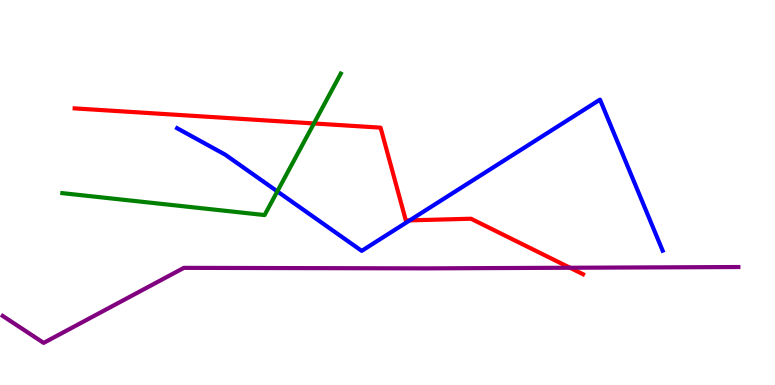[{'lines': ['blue', 'red'], 'intersections': [{'x': 5.29, 'y': 4.28}]}, {'lines': ['green', 'red'], 'intersections': [{'x': 4.05, 'y': 6.79}]}, {'lines': ['purple', 'red'], 'intersections': [{'x': 7.35, 'y': 3.05}]}, {'lines': ['blue', 'green'], 'intersections': [{'x': 3.58, 'y': 5.03}]}, {'lines': ['blue', 'purple'], 'intersections': []}, {'lines': ['green', 'purple'], 'intersections': []}]